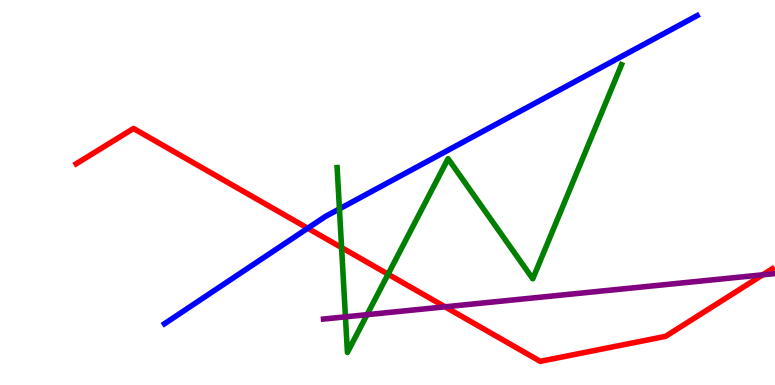[{'lines': ['blue', 'red'], 'intersections': [{'x': 3.97, 'y': 4.07}]}, {'lines': ['green', 'red'], 'intersections': [{'x': 4.41, 'y': 3.57}, {'x': 5.01, 'y': 2.88}]}, {'lines': ['purple', 'red'], 'intersections': [{'x': 5.74, 'y': 2.03}, {'x': 9.84, 'y': 2.86}]}, {'lines': ['blue', 'green'], 'intersections': [{'x': 4.38, 'y': 4.57}]}, {'lines': ['blue', 'purple'], 'intersections': []}, {'lines': ['green', 'purple'], 'intersections': [{'x': 4.46, 'y': 1.77}, {'x': 4.74, 'y': 1.83}]}]